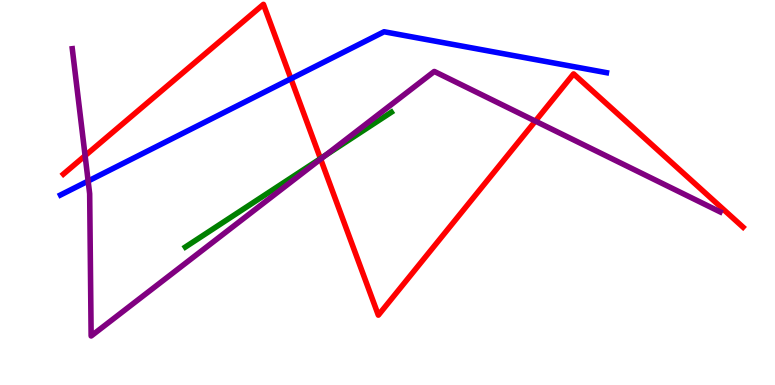[{'lines': ['blue', 'red'], 'intersections': [{'x': 3.75, 'y': 7.95}]}, {'lines': ['green', 'red'], 'intersections': [{'x': 4.13, 'y': 5.88}]}, {'lines': ['purple', 'red'], 'intersections': [{'x': 1.1, 'y': 5.96}, {'x': 4.14, 'y': 5.87}, {'x': 6.91, 'y': 6.85}]}, {'lines': ['blue', 'green'], 'intersections': []}, {'lines': ['blue', 'purple'], 'intersections': [{'x': 1.14, 'y': 5.3}]}, {'lines': ['green', 'purple'], 'intersections': [{'x': 4.2, 'y': 5.97}]}]